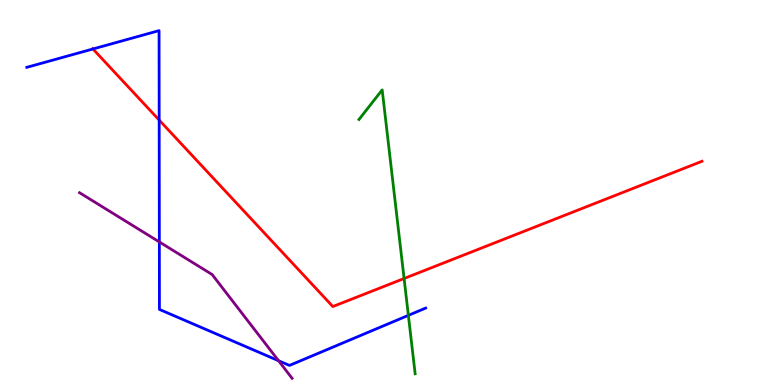[{'lines': ['blue', 'red'], 'intersections': [{'x': 1.2, 'y': 8.73}, {'x': 2.05, 'y': 6.88}]}, {'lines': ['green', 'red'], 'intersections': [{'x': 5.21, 'y': 2.77}]}, {'lines': ['purple', 'red'], 'intersections': []}, {'lines': ['blue', 'green'], 'intersections': [{'x': 5.27, 'y': 1.81}]}, {'lines': ['blue', 'purple'], 'intersections': [{'x': 2.06, 'y': 3.72}, {'x': 3.59, 'y': 0.631}]}, {'lines': ['green', 'purple'], 'intersections': []}]